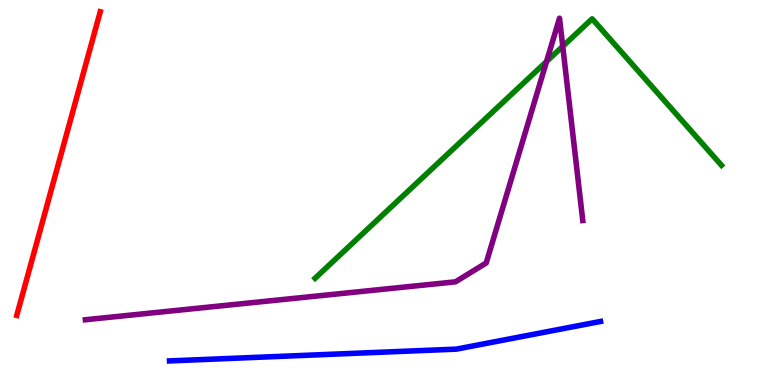[{'lines': ['blue', 'red'], 'intersections': []}, {'lines': ['green', 'red'], 'intersections': []}, {'lines': ['purple', 'red'], 'intersections': []}, {'lines': ['blue', 'green'], 'intersections': []}, {'lines': ['blue', 'purple'], 'intersections': []}, {'lines': ['green', 'purple'], 'intersections': [{'x': 7.05, 'y': 8.4}, {'x': 7.26, 'y': 8.8}]}]